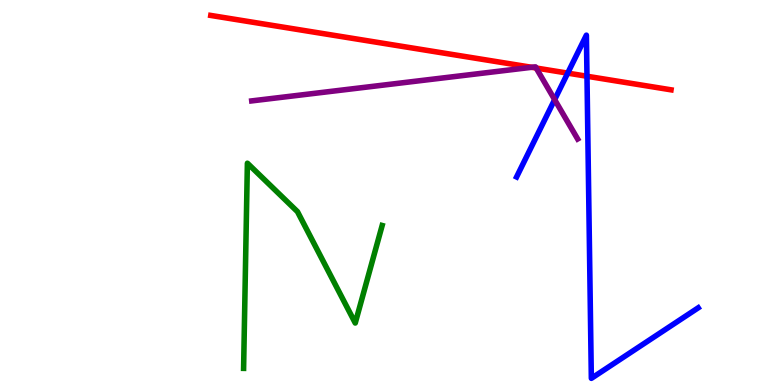[{'lines': ['blue', 'red'], 'intersections': [{'x': 7.33, 'y': 8.1}, {'x': 7.57, 'y': 8.02}]}, {'lines': ['green', 'red'], 'intersections': []}, {'lines': ['purple', 'red'], 'intersections': [{'x': 6.86, 'y': 8.25}, {'x': 6.92, 'y': 8.23}]}, {'lines': ['blue', 'green'], 'intersections': []}, {'lines': ['blue', 'purple'], 'intersections': [{'x': 7.16, 'y': 7.41}]}, {'lines': ['green', 'purple'], 'intersections': []}]